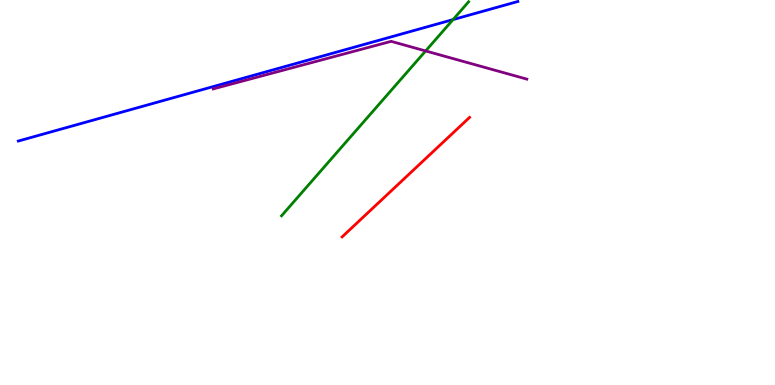[{'lines': ['blue', 'red'], 'intersections': []}, {'lines': ['green', 'red'], 'intersections': []}, {'lines': ['purple', 'red'], 'intersections': []}, {'lines': ['blue', 'green'], 'intersections': [{'x': 5.85, 'y': 9.49}]}, {'lines': ['blue', 'purple'], 'intersections': []}, {'lines': ['green', 'purple'], 'intersections': [{'x': 5.49, 'y': 8.68}]}]